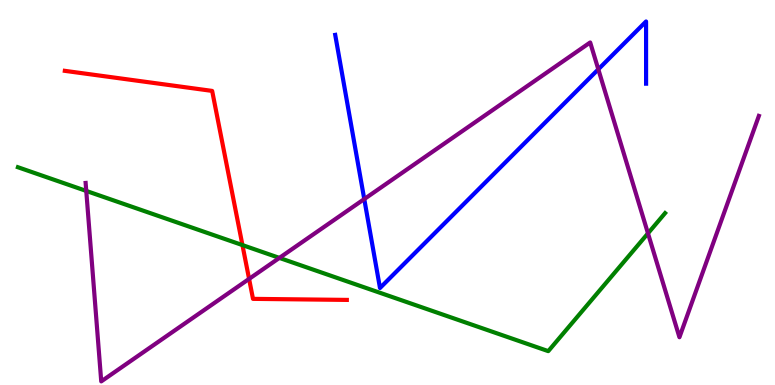[{'lines': ['blue', 'red'], 'intersections': []}, {'lines': ['green', 'red'], 'intersections': [{'x': 3.13, 'y': 3.63}]}, {'lines': ['purple', 'red'], 'intersections': [{'x': 3.21, 'y': 2.76}]}, {'lines': ['blue', 'green'], 'intersections': []}, {'lines': ['blue', 'purple'], 'intersections': [{'x': 4.7, 'y': 4.83}, {'x': 7.72, 'y': 8.2}]}, {'lines': ['green', 'purple'], 'intersections': [{'x': 1.11, 'y': 5.04}, {'x': 3.6, 'y': 3.3}, {'x': 8.36, 'y': 3.94}]}]